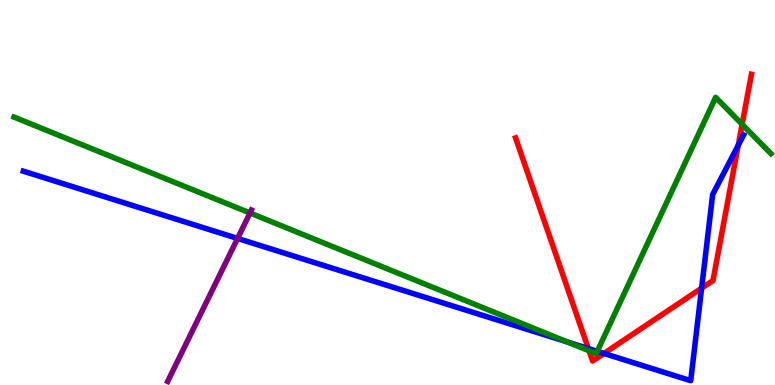[{'lines': ['blue', 'red'], 'intersections': [{'x': 7.59, 'y': 0.947}, {'x': 7.79, 'y': 0.819}, {'x': 9.05, 'y': 2.51}, {'x': 9.53, 'y': 6.22}]}, {'lines': ['green', 'red'], 'intersections': [{'x': 7.6, 'y': 0.888}, {'x': 9.58, 'y': 6.77}]}, {'lines': ['purple', 'red'], 'intersections': []}, {'lines': ['blue', 'green'], 'intersections': [{'x': 7.32, 'y': 1.12}, {'x': 7.71, 'y': 0.874}]}, {'lines': ['blue', 'purple'], 'intersections': [{'x': 3.07, 'y': 3.81}]}, {'lines': ['green', 'purple'], 'intersections': [{'x': 3.23, 'y': 4.47}]}]